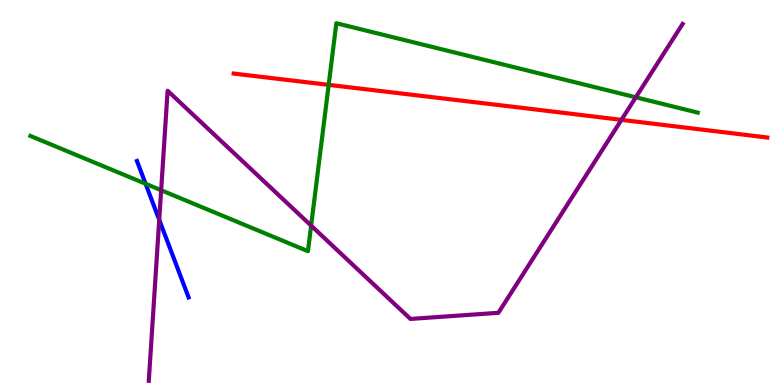[{'lines': ['blue', 'red'], 'intersections': []}, {'lines': ['green', 'red'], 'intersections': [{'x': 4.24, 'y': 7.8}]}, {'lines': ['purple', 'red'], 'intersections': [{'x': 8.02, 'y': 6.89}]}, {'lines': ['blue', 'green'], 'intersections': [{'x': 1.88, 'y': 5.23}]}, {'lines': ['blue', 'purple'], 'intersections': [{'x': 2.05, 'y': 4.29}]}, {'lines': ['green', 'purple'], 'intersections': [{'x': 2.08, 'y': 5.06}, {'x': 4.01, 'y': 4.14}, {'x': 8.2, 'y': 7.47}]}]